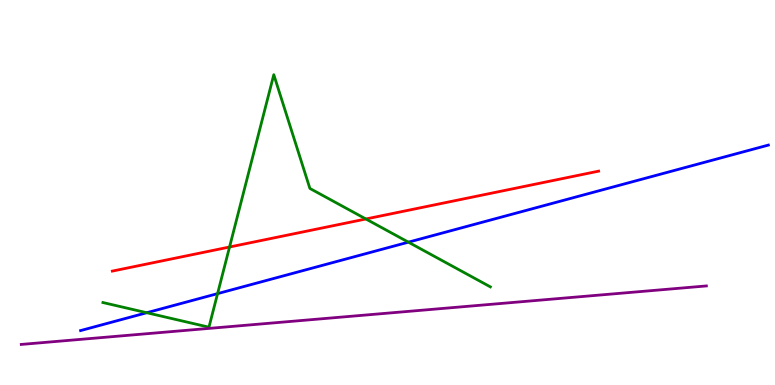[{'lines': ['blue', 'red'], 'intersections': []}, {'lines': ['green', 'red'], 'intersections': [{'x': 2.96, 'y': 3.58}, {'x': 4.72, 'y': 4.31}]}, {'lines': ['purple', 'red'], 'intersections': []}, {'lines': ['blue', 'green'], 'intersections': [{'x': 1.89, 'y': 1.88}, {'x': 2.81, 'y': 2.37}, {'x': 5.27, 'y': 3.71}]}, {'lines': ['blue', 'purple'], 'intersections': []}, {'lines': ['green', 'purple'], 'intersections': []}]